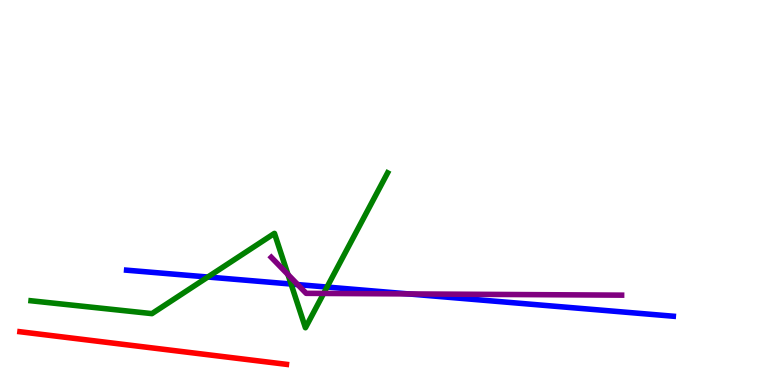[{'lines': ['blue', 'red'], 'intersections': []}, {'lines': ['green', 'red'], 'intersections': []}, {'lines': ['purple', 'red'], 'intersections': []}, {'lines': ['blue', 'green'], 'intersections': [{'x': 2.68, 'y': 2.8}, {'x': 3.76, 'y': 2.62}, {'x': 4.22, 'y': 2.54}]}, {'lines': ['blue', 'purple'], 'intersections': [{'x': 3.84, 'y': 2.61}, {'x': 5.27, 'y': 2.37}]}, {'lines': ['green', 'purple'], 'intersections': [{'x': 3.72, 'y': 2.87}, {'x': 4.18, 'y': 2.38}]}]